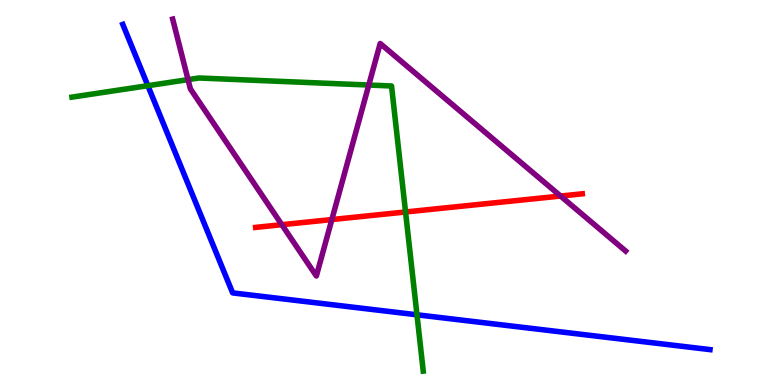[{'lines': ['blue', 'red'], 'intersections': []}, {'lines': ['green', 'red'], 'intersections': [{'x': 5.23, 'y': 4.49}]}, {'lines': ['purple', 'red'], 'intersections': [{'x': 3.64, 'y': 4.16}, {'x': 4.28, 'y': 4.3}, {'x': 7.23, 'y': 4.91}]}, {'lines': ['blue', 'green'], 'intersections': [{'x': 1.91, 'y': 7.77}, {'x': 5.38, 'y': 1.82}]}, {'lines': ['blue', 'purple'], 'intersections': []}, {'lines': ['green', 'purple'], 'intersections': [{'x': 2.43, 'y': 7.93}, {'x': 4.76, 'y': 7.79}]}]